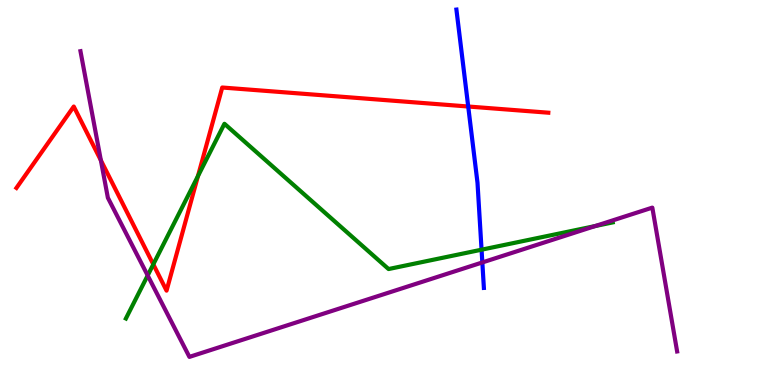[{'lines': ['blue', 'red'], 'intersections': [{'x': 6.04, 'y': 7.23}]}, {'lines': ['green', 'red'], 'intersections': [{'x': 1.98, 'y': 3.13}, {'x': 2.55, 'y': 5.43}]}, {'lines': ['purple', 'red'], 'intersections': [{'x': 1.3, 'y': 5.84}]}, {'lines': ['blue', 'green'], 'intersections': [{'x': 6.21, 'y': 3.51}]}, {'lines': ['blue', 'purple'], 'intersections': [{'x': 6.22, 'y': 3.18}]}, {'lines': ['green', 'purple'], 'intersections': [{'x': 1.91, 'y': 2.85}, {'x': 7.68, 'y': 4.13}]}]